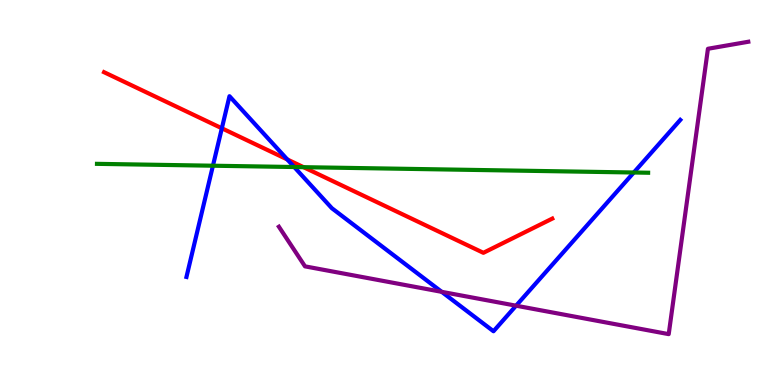[{'lines': ['blue', 'red'], 'intersections': [{'x': 2.86, 'y': 6.67}, {'x': 3.71, 'y': 5.86}]}, {'lines': ['green', 'red'], 'intersections': [{'x': 3.92, 'y': 5.66}]}, {'lines': ['purple', 'red'], 'intersections': []}, {'lines': ['blue', 'green'], 'intersections': [{'x': 2.75, 'y': 5.7}, {'x': 3.8, 'y': 5.66}, {'x': 8.18, 'y': 5.52}]}, {'lines': ['blue', 'purple'], 'intersections': [{'x': 5.7, 'y': 2.42}, {'x': 6.66, 'y': 2.06}]}, {'lines': ['green', 'purple'], 'intersections': []}]